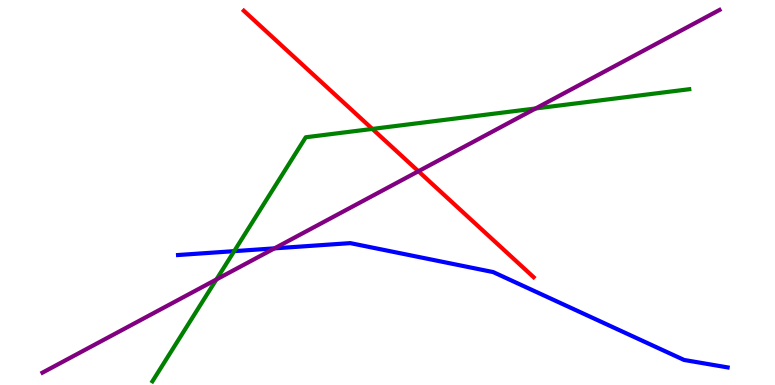[{'lines': ['blue', 'red'], 'intersections': []}, {'lines': ['green', 'red'], 'intersections': [{'x': 4.8, 'y': 6.65}]}, {'lines': ['purple', 'red'], 'intersections': [{'x': 5.4, 'y': 5.55}]}, {'lines': ['blue', 'green'], 'intersections': [{'x': 3.02, 'y': 3.48}]}, {'lines': ['blue', 'purple'], 'intersections': [{'x': 3.54, 'y': 3.55}]}, {'lines': ['green', 'purple'], 'intersections': [{'x': 2.79, 'y': 2.74}, {'x': 6.91, 'y': 7.18}]}]